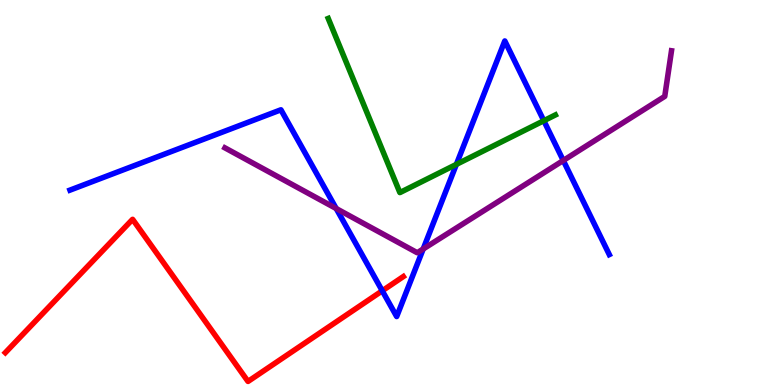[{'lines': ['blue', 'red'], 'intersections': [{'x': 4.93, 'y': 2.45}]}, {'lines': ['green', 'red'], 'intersections': []}, {'lines': ['purple', 'red'], 'intersections': []}, {'lines': ['blue', 'green'], 'intersections': [{'x': 5.89, 'y': 5.73}, {'x': 7.02, 'y': 6.86}]}, {'lines': ['blue', 'purple'], 'intersections': [{'x': 4.34, 'y': 4.58}, {'x': 5.46, 'y': 3.53}, {'x': 7.27, 'y': 5.83}]}, {'lines': ['green', 'purple'], 'intersections': []}]